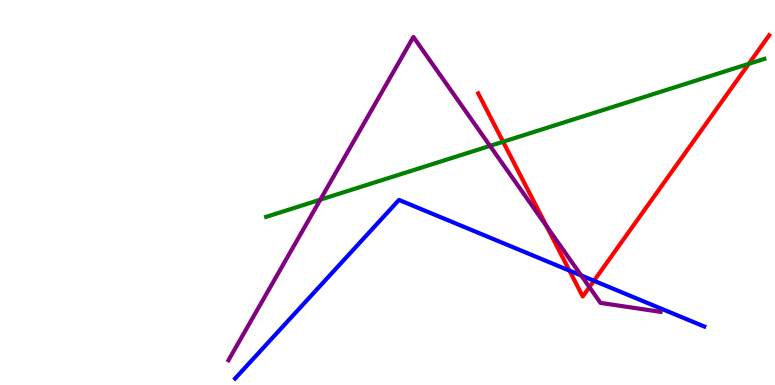[{'lines': ['blue', 'red'], 'intersections': [{'x': 7.35, 'y': 2.97}, {'x': 7.66, 'y': 2.71}]}, {'lines': ['green', 'red'], 'intersections': [{'x': 6.49, 'y': 6.32}, {'x': 9.66, 'y': 8.34}]}, {'lines': ['purple', 'red'], 'intersections': [{'x': 7.05, 'y': 4.12}, {'x': 7.61, 'y': 2.54}]}, {'lines': ['blue', 'green'], 'intersections': []}, {'lines': ['blue', 'purple'], 'intersections': [{'x': 7.5, 'y': 2.84}]}, {'lines': ['green', 'purple'], 'intersections': [{'x': 4.13, 'y': 4.81}, {'x': 6.32, 'y': 6.21}]}]